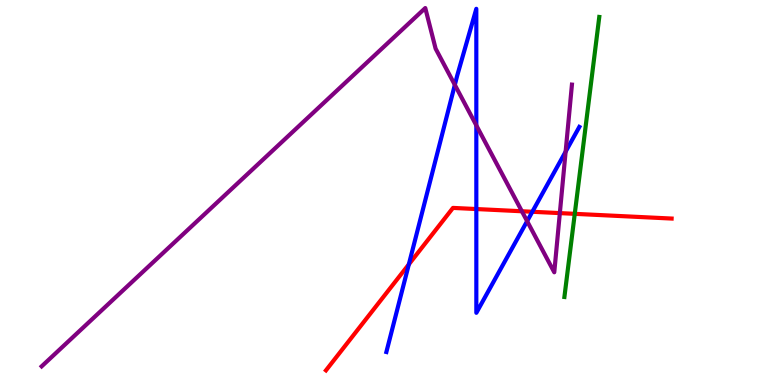[{'lines': ['blue', 'red'], 'intersections': [{'x': 5.28, 'y': 3.13}, {'x': 6.15, 'y': 4.57}, {'x': 6.87, 'y': 4.5}]}, {'lines': ['green', 'red'], 'intersections': [{'x': 7.42, 'y': 4.45}]}, {'lines': ['purple', 'red'], 'intersections': [{'x': 6.73, 'y': 4.51}, {'x': 7.22, 'y': 4.46}]}, {'lines': ['blue', 'green'], 'intersections': []}, {'lines': ['blue', 'purple'], 'intersections': [{'x': 5.87, 'y': 7.8}, {'x': 6.15, 'y': 6.74}, {'x': 6.8, 'y': 4.26}, {'x': 7.3, 'y': 6.06}]}, {'lines': ['green', 'purple'], 'intersections': []}]